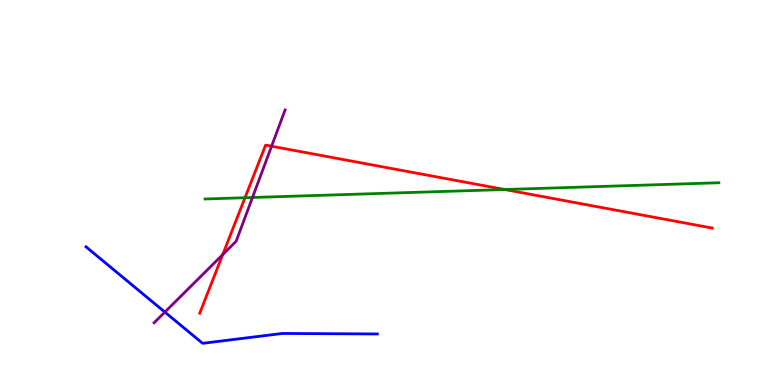[{'lines': ['blue', 'red'], 'intersections': []}, {'lines': ['green', 'red'], 'intersections': [{'x': 3.16, 'y': 4.86}, {'x': 6.51, 'y': 5.08}]}, {'lines': ['purple', 'red'], 'intersections': [{'x': 2.87, 'y': 3.39}, {'x': 3.5, 'y': 6.2}]}, {'lines': ['blue', 'green'], 'intersections': []}, {'lines': ['blue', 'purple'], 'intersections': [{'x': 2.13, 'y': 1.89}]}, {'lines': ['green', 'purple'], 'intersections': [{'x': 3.26, 'y': 4.87}]}]